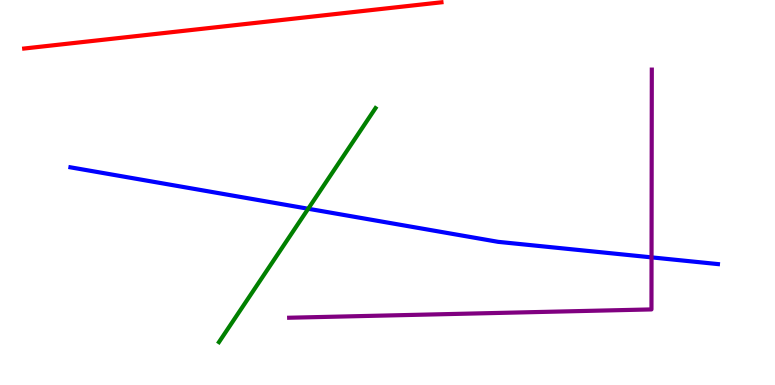[{'lines': ['blue', 'red'], 'intersections': []}, {'lines': ['green', 'red'], 'intersections': []}, {'lines': ['purple', 'red'], 'intersections': []}, {'lines': ['blue', 'green'], 'intersections': [{'x': 3.98, 'y': 4.58}]}, {'lines': ['blue', 'purple'], 'intersections': [{'x': 8.41, 'y': 3.32}]}, {'lines': ['green', 'purple'], 'intersections': []}]